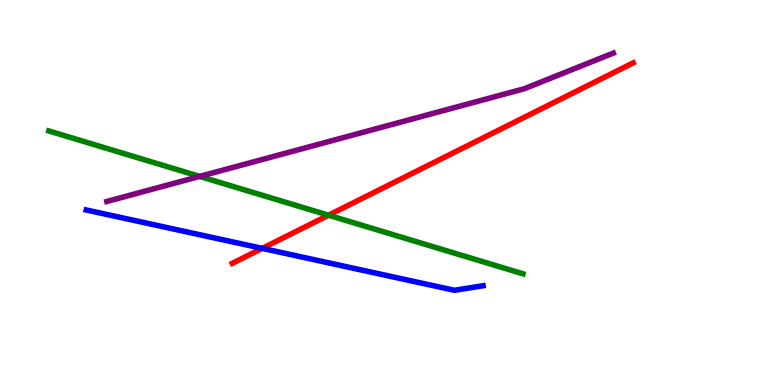[{'lines': ['blue', 'red'], 'intersections': [{'x': 3.38, 'y': 3.55}]}, {'lines': ['green', 'red'], 'intersections': [{'x': 4.24, 'y': 4.41}]}, {'lines': ['purple', 'red'], 'intersections': []}, {'lines': ['blue', 'green'], 'intersections': []}, {'lines': ['blue', 'purple'], 'intersections': []}, {'lines': ['green', 'purple'], 'intersections': [{'x': 2.58, 'y': 5.42}]}]